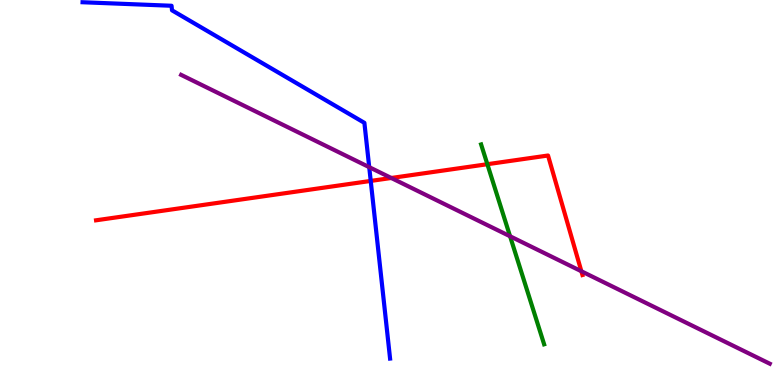[{'lines': ['blue', 'red'], 'intersections': [{'x': 4.78, 'y': 5.3}]}, {'lines': ['green', 'red'], 'intersections': [{'x': 6.29, 'y': 5.73}]}, {'lines': ['purple', 'red'], 'intersections': [{'x': 5.05, 'y': 5.38}, {'x': 7.5, 'y': 2.95}]}, {'lines': ['blue', 'green'], 'intersections': []}, {'lines': ['blue', 'purple'], 'intersections': [{'x': 4.76, 'y': 5.66}]}, {'lines': ['green', 'purple'], 'intersections': [{'x': 6.58, 'y': 3.86}]}]